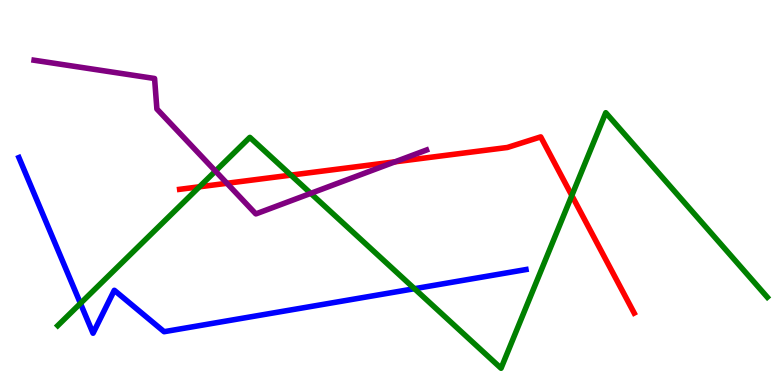[{'lines': ['blue', 'red'], 'intersections': []}, {'lines': ['green', 'red'], 'intersections': [{'x': 2.57, 'y': 5.15}, {'x': 3.75, 'y': 5.45}, {'x': 7.38, 'y': 4.92}]}, {'lines': ['purple', 'red'], 'intersections': [{'x': 2.93, 'y': 5.24}, {'x': 5.1, 'y': 5.8}]}, {'lines': ['blue', 'green'], 'intersections': [{'x': 1.04, 'y': 2.12}, {'x': 5.35, 'y': 2.5}]}, {'lines': ['blue', 'purple'], 'intersections': []}, {'lines': ['green', 'purple'], 'intersections': [{'x': 2.78, 'y': 5.56}, {'x': 4.01, 'y': 4.98}]}]